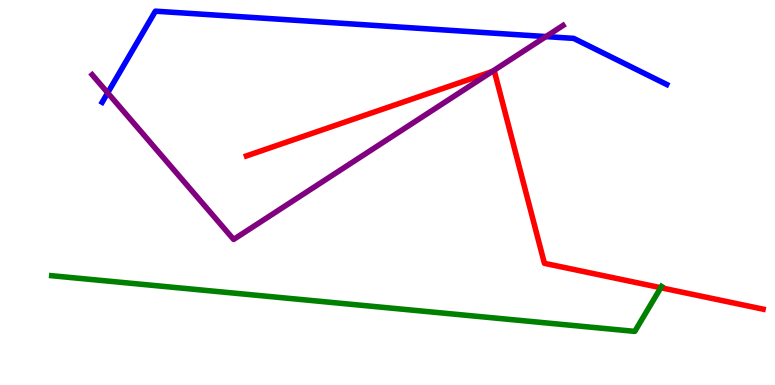[{'lines': ['blue', 'red'], 'intersections': []}, {'lines': ['green', 'red'], 'intersections': [{'x': 8.53, 'y': 2.53}]}, {'lines': ['purple', 'red'], 'intersections': [{'x': 6.35, 'y': 8.14}]}, {'lines': ['blue', 'green'], 'intersections': []}, {'lines': ['blue', 'purple'], 'intersections': [{'x': 1.39, 'y': 7.59}, {'x': 7.04, 'y': 9.05}]}, {'lines': ['green', 'purple'], 'intersections': []}]